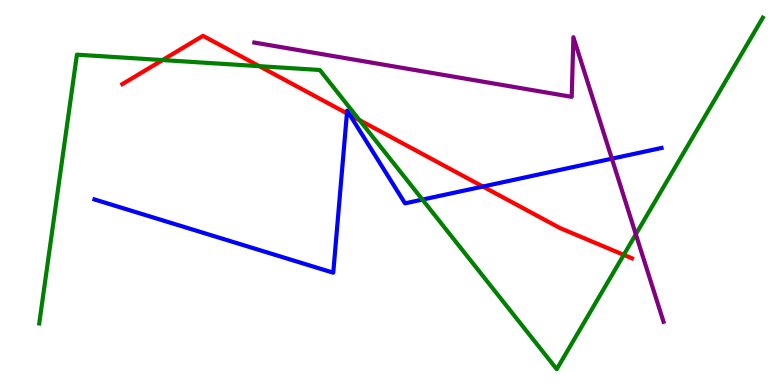[{'lines': ['blue', 'red'], 'intersections': [{'x': 4.48, 'y': 7.06}, {'x': 4.51, 'y': 7.01}, {'x': 6.23, 'y': 5.15}]}, {'lines': ['green', 'red'], 'intersections': [{'x': 2.1, 'y': 8.44}, {'x': 3.35, 'y': 8.28}, {'x': 4.64, 'y': 6.88}, {'x': 8.05, 'y': 3.38}]}, {'lines': ['purple', 'red'], 'intersections': []}, {'lines': ['blue', 'green'], 'intersections': [{'x': 5.45, 'y': 4.82}]}, {'lines': ['blue', 'purple'], 'intersections': [{'x': 7.9, 'y': 5.88}]}, {'lines': ['green', 'purple'], 'intersections': [{'x': 8.2, 'y': 3.91}]}]